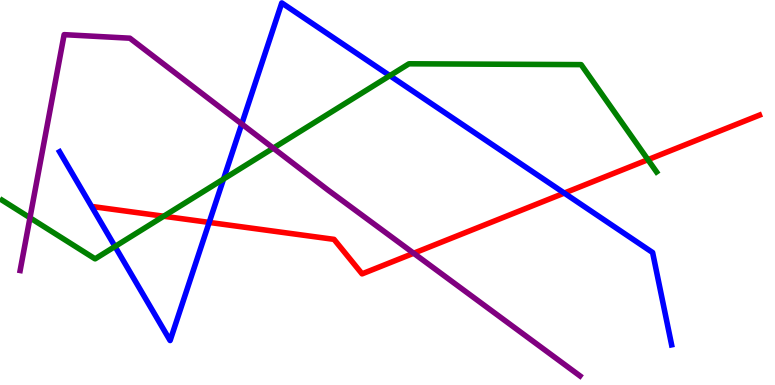[{'lines': ['blue', 'red'], 'intersections': [{'x': 2.7, 'y': 4.22}, {'x': 7.28, 'y': 4.98}]}, {'lines': ['green', 'red'], 'intersections': [{'x': 2.11, 'y': 4.38}, {'x': 8.36, 'y': 5.85}]}, {'lines': ['purple', 'red'], 'intersections': [{'x': 5.34, 'y': 3.42}]}, {'lines': ['blue', 'green'], 'intersections': [{'x': 1.48, 'y': 3.6}, {'x': 2.88, 'y': 5.35}, {'x': 5.03, 'y': 8.03}]}, {'lines': ['blue', 'purple'], 'intersections': [{'x': 3.12, 'y': 6.78}]}, {'lines': ['green', 'purple'], 'intersections': [{'x': 0.387, 'y': 4.34}, {'x': 3.53, 'y': 6.15}]}]